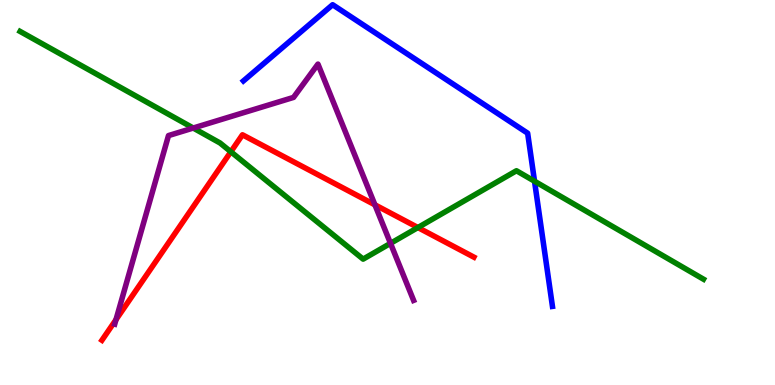[{'lines': ['blue', 'red'], 'intersections': []}, {'lines': ['green', 'red'], 'intersections': [{'x': 2.98, 'y': 6.06}, {'x': 5.39, 'y': 4.09}]}, {'lines': ['purple', 'red'], 'intersections': [{'x': 1.5, 'y': 1.7}, {'x': 4.84, 'y': 4.68}]}, {'lines': ['blue', 'green'], 'intersections': [{'x': 6.9, 'y': 5.29}]}, {'lines': ['blue', 'purple'], 'intersections': []}, {'lines': ['green', 'purple'], 'intersections': [{'x': 2.49, 'y': 6.67}, {'x': 5.04, 'y': 3.68}]}]